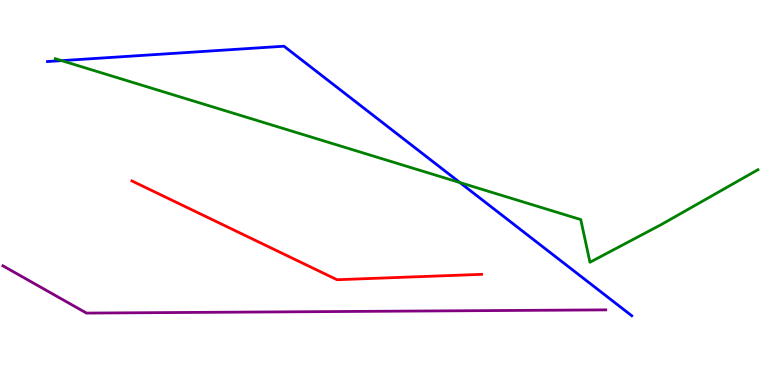[{'lines': ['blue', 'red'], 'intersections': []}, {'lines': ['green', 'red'], 'intersections': []}, {'lines': ['purple', 'red'], 'intersections': []}, {'lines': ['blue', 'green'], 'intersections': [{'x': 0.795, 'y': 8.43}, {'x': 5.93, 'y': 5.26}]}, {'lines': ['blue', 'purple'], 'intersections': []}, {'lines': ['green', 'purple'], 'intersections': []}]